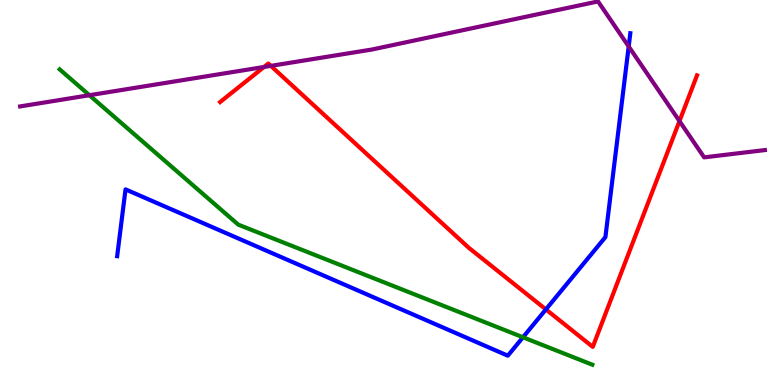[{'lines': ['blue', 'red'], 'intersections': [{'x': 7.04, 'y': 1.96}]}, {'lines': ['green', 'red'], 'intersections': []}, {'lines': ['purple', 'red'], 'intersections': [{'x': 3.41, 'y': 8.26}, {'x': 3.49, 'y': 8.29}, {'x': 8.77, 'y': 6.85}]}, {'lines': ['blue', 'green'], 'intersections': [{'x': 6.75, 'y': 1.24}]}, {'lines': ['blue', 'purple'], 'intersections': [{'x': 8.11, 'y': 8.79}]}, {'lines': ['green', 'purple'], 'intersections': [{'x': 1.15, 'y': 7.53}]}]